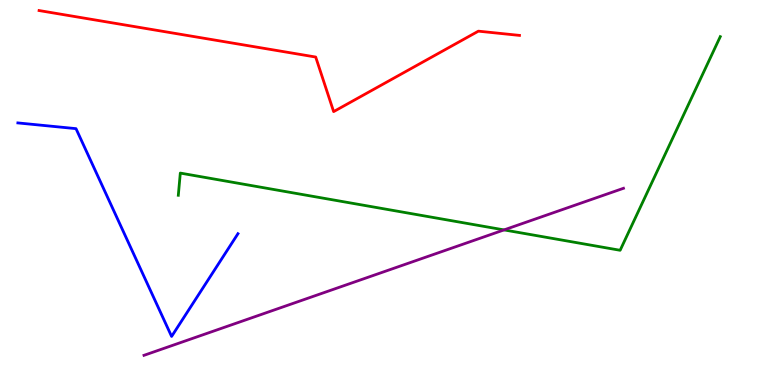[{'lines': ['blue', 'red'], 'intersections': []}, {'lines': ['green', 'red'], 'intersections': []}, {'lines': ['purple', 'red'], 'intersections': []}, {'lines': ['blue', 'green'], 'intersections': []}, {'lines': ['blue', 'purple'], 'intersections': []}, {'lines': ['green', 'purple'], 'intersections': [{'x': 6.5, 'y': 4.03}]}]